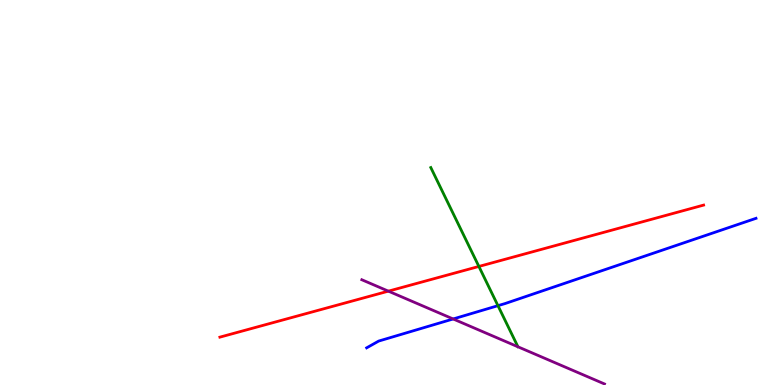[{'lines': ['blue', 'red'], 'intersections': []}, {'lines': ['green', 'red'], 'intersections': [{'x': 6.18, 'y': 3.08}]}, {'lines': ['purple', 'red'], 'intersections': [{'x': 5.01, 'y': 2.44}]}, {'lines': ['blue', 'green'], 'intersections': [{'x': 6.43, 'y': 2.06}]}, {'lines': ['blue', 'purple'], 'intersections': [{'x': 5.85, 'y': 1.72}]}, {'lines': ['green', 'purple'], 'intersections': []}]